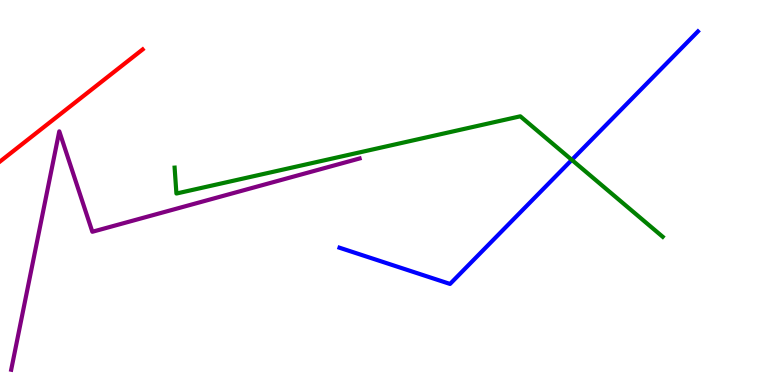[{'lines': ['blue', 'red'], 'intersections': []}, {'lines': ['green', 'red'], 'intersections': []}, {'lines': ['purple', 'red'], 'intersections': []}, {'lines': ['blue', 'green'], 'intersections': [{'x': 7.38, 'y': 5.85}]}, {'lines': ['blue', 'purple'], 'intersections': []}, {'lines': ['green', 'purple'], 'intersections': []}]